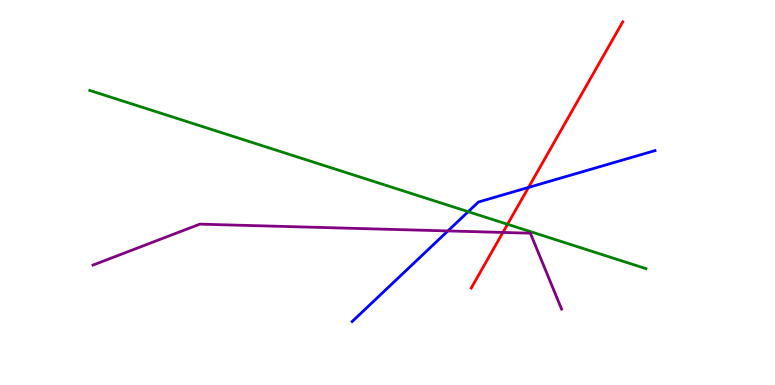[{'lines': ['blue', 'red'], 'intersections': [{'x': 6.82, 'y': 5.13}]}, {'lines': ['green', 'red'], 'intersections': [{'x': 6.55, 'y': 4.17}]}, {'lines': ['purple', 'red'], 'intersections': [{'x': 6.49, 'y': 3.96}]}, {'lines': ['blue', 'green'], 'intersections': [{'x': 6.04, 'y': 4.5}]}, {'lines': ['blue', 'purple'], 'intersections': [{'x': 5.78, 'y': 4.0}]}, {'lines': ['green', 'purple'], 'intersections': []}]